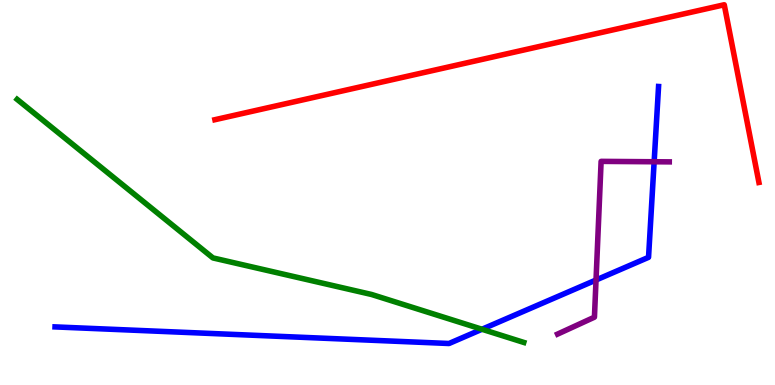[{'lines': ['blue', 'red'], 'intersections': []}, {'lines': ['green', 'red'], 'intersections': []}, {'lines': ['purple', 'red'], 'intersections': []}, {'lines': ['blue', 'green'], 'intersections': [{'x': 6.22, 'y': 1.45}]}, {'lines': ['blue', 'purple'], 'intersections': [{'x': 7.69, 'y': 2.73}, {'x': 8.44, 'y': 5.8}]}, {'lines': ['green', 'purple'], 'intersections': []}]